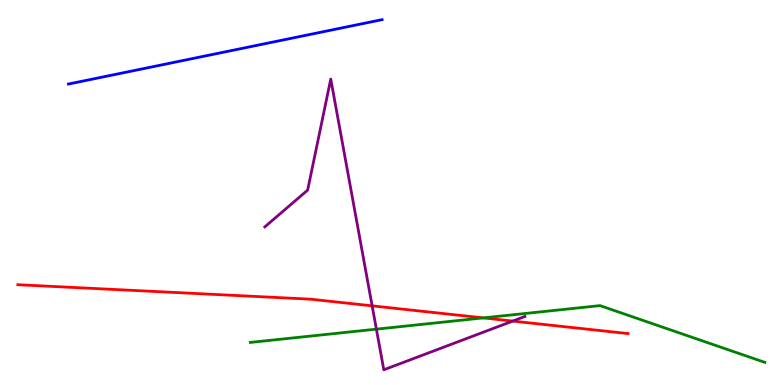[{'lines': ['blue', 'red'], 'intersections': []}, {'lines': ['green', 'red'], 'intersections': [{'x': 6.24, 'y': 1.74}]}, {'lines': ['purple', 'red'], 'intersections': [{'x': 4.8, 'y': 2.06}, {'x': 6.62, 'y': 1.66}]}, {'lines': ['blue', 'green'], 'intersections': []}, {'lines': ['blue', 'purple'], 'intersections': []}, {'lines': ['green', 'purple'], 'intersections': [{'x': 4.86, 'y': 1.45}]}]